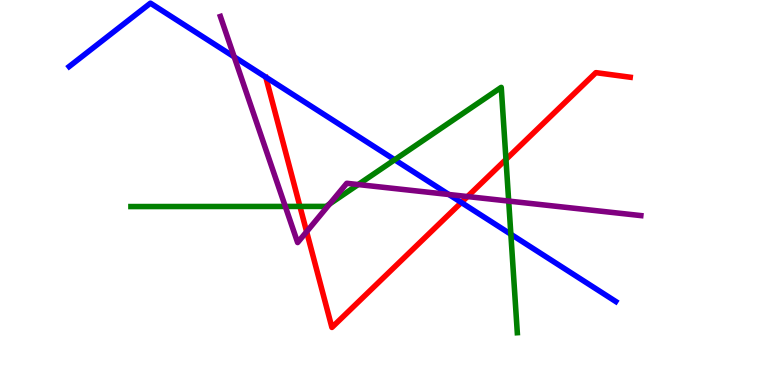[{'lines': ['blue', 'red'], 'intersections': [{'x': 5.95, 'y': 4.74}]}, {'lines': ['green', 'red'], 'intersections': [{'x': 3.87, 'y': 4.64}, {'x': 6.53, 'y': 5.86}]}, {'lines': ['purple', 'red'], 'intersections': [{'x': 3.96, 'y': 3.98}, {'x': 6.03, 'y': 4.89}]}, {'lines': ['blue', 'green'], 'intersections': [{'x': 5.09, 'y': 5.85}, {'x': 6.59, 'y': 3.92}]}, {'lines': ['blue', 'purple'], 'intersections': [{'x': 3.02, 'y': 8.52}, {'x': 5.79, 'y': 4.95}]}, {'lines': ['green', 'purple'], 'intersections': [{'x': 3.68, 'y': 4.64}, {'x': 4.25, 'y': 4.7}, {'x': 4.62, 'y': 5.21}, {'x': 6.56, 'y': 4.78}]}]